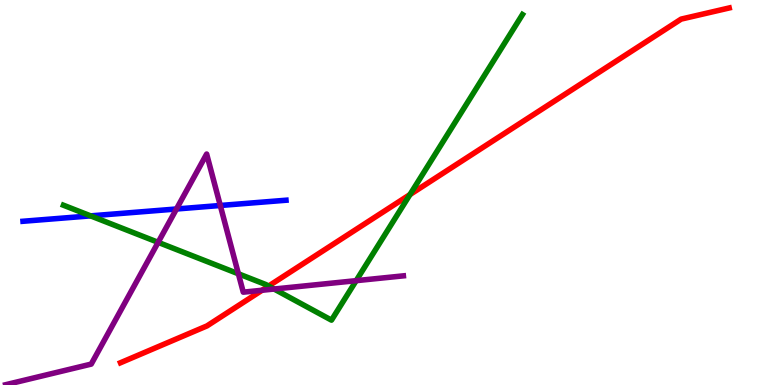[{'lines': ['blue', 'red'], 'intersections': []}, {'lines': ['green', 'red'], 'intersections': [{'x': 3.47, 'y': 2.57}, {'x': 5.29, 'y': 4.95}]}, {'lines': ['purple', 'red'], 'intersections': [{'x': 3.38, 'y': 2.46}]}, {'lines': ['blue', 'green'], 'intersections': [{'x': 1.17, 'y': 4.39}]}, {'lines': ['blue', 'purple'], 'intersections': [{'x': 2.28, 'y': 4.57}, {'x': 2.84, 'y': 4.66}]}, {'lines': ['green', 'purple'], 'intersections': [{'x': 2.04, 'y': 3.71}, {'x': 3.08, 'y': 2.89}, {'x': 3.54, 'y': 2.49}, {'x': 4.6, 'y': 2.71}]}]